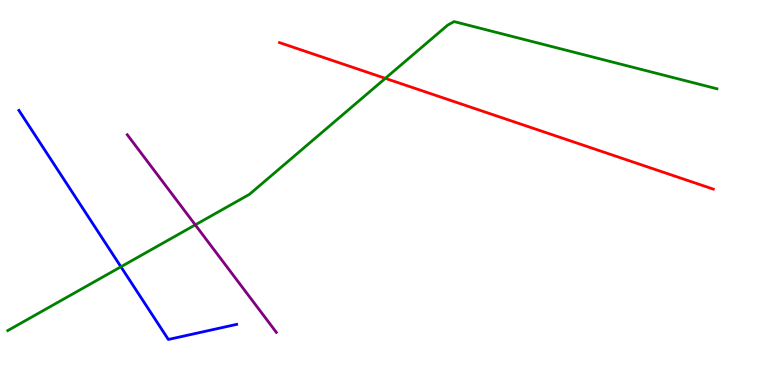[{'lines': ['blue', 'red'], 'intersections': []}, {'lines': ['green', 'red'], 'intersections': [{'x': 4.97, 'y': 7.96}]}, {'lines': ['purple', 'red'], 'intersections': []}, {'lines': ['blue', 'green'], 'intersections': [{'x': 1.56, 'y': 3.07}]}, {'lines': ['blue', 'purple'], 'intersections': []}, {'lines': ['green', 'purple'], 'intersections': [{'x': 2.52, 'y': 4.16}]}]